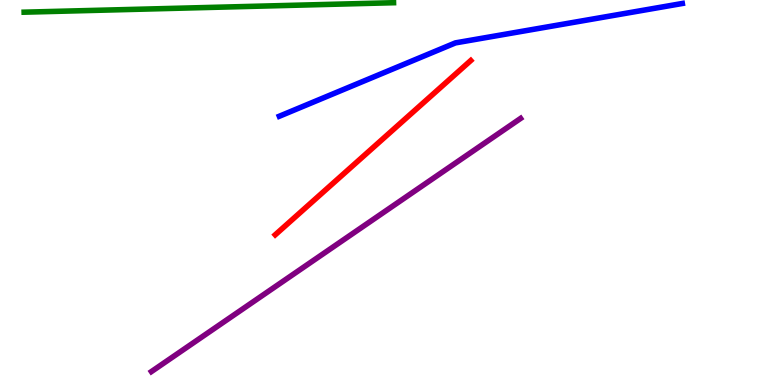[{'lines': ['blue', 'red'], 'intersections': []}, {'lines': ['green', 'red'], 'intersections': []}, {'lines': ['purple', 'red'], 'intersections': []}, {'lines': ['blue', 'green'], 'intersections': []}, {'lines': ['blue', 'purple'], 'intersections': []}, {'lines': ['green', 'purple'], 'intersections': []}]